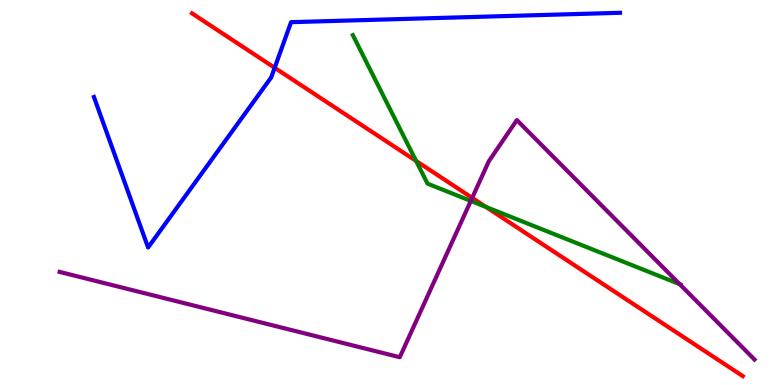[{'lines': ['blue', 'red'], 'intersections': [{'x': 3.54, 'y': 8.24}]}, {'lines': ['green', 'red'], 'intersections': [{'x': 5.37, 'y': 5.82}, {'x': 6.27, 'y': 4.62}]}, {'lines': ['purple', 'red'], 'intersections': [{'x': 6.09, 'y': 4.86}]}, {'lines': ['blue', 'green'], 'intersections': []}, {'lines': ['blue', 'purple'], 'intersections': []}, {'lines': ['green', 'purple'], 'intersections': [{'x': 6.07, 'y': 4.78}, {'x': 8.77, 'y': 2.62}]}]